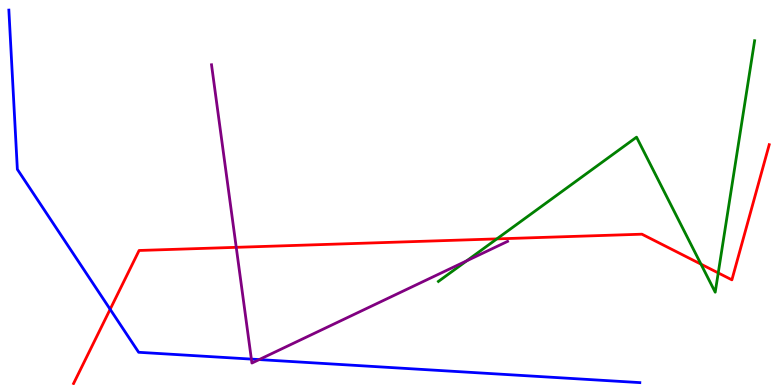[{'lines': ['blue', 'red'], 'intersections': [{'x': 1.42, 'y': 1.97}]}, {'lines': ['green', 'red'], 'intersections': [{'x': 6.41, 'y': 3.8}, {'x': 9.04, 'y': 3.14}, {'x': 9.27, 'y': 2.91}]}, {'lines': ['purple', 'red'], 'intersections': [{'x': 3.05, 'y': 3.58}]}, {'lines': ['blue', 'green'], 'intersections': []}, {'lines': ['blue', 'purple'], 'intersections': [{'x': 3.24, 'y': 0.673}, {'x': 3.34, 'y': 0.66}]}, {'lines': ['green', 'purple'], 'intersections': [{'x': 6.02, 'y': 3.23}]}]